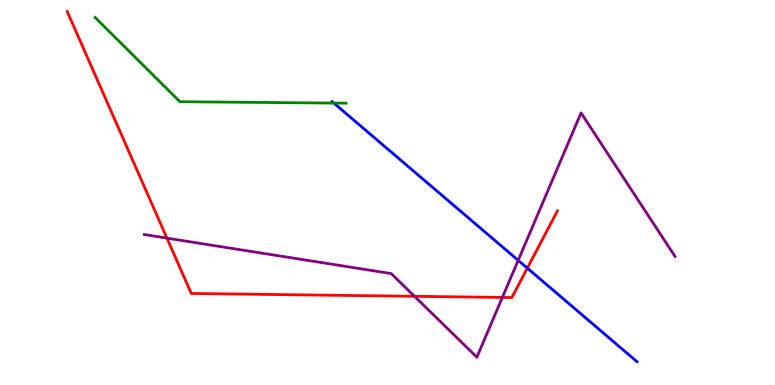[{'lines': ['blue', 'red'], 'intersections': [{'x': 6.8, 'y': 3.04}]}, {'lines': ['green', 'red'], 'intersections': []}, {'lines': ['purple', 'red'], 'intersections': [{'x': 2.15, 'y': 3.81}, {'x': 5.35, 'y': 2.3}, {'x': 6.48, 'y': 2.27}]}, {'lines': ['blue', 'green'], 'intersections': [{'x': 4.31, 'y': 7.32}]}, {'lines': ['blue', 'purple'], 'intersections': [{'x': 6.69, 'y': 3.24}]}, {'lines': ['green', 'purple'], 'intersections': []}]